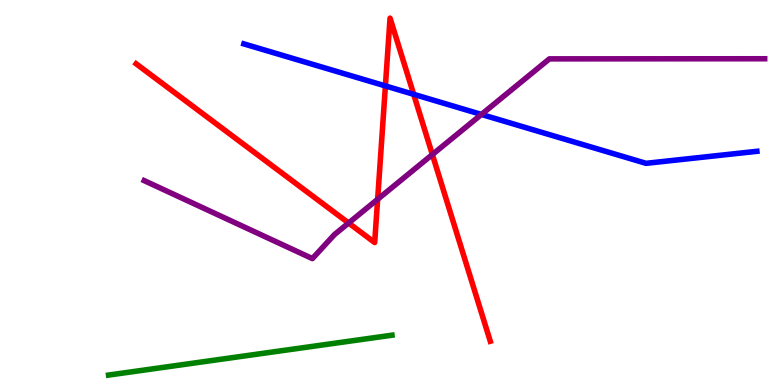[{'lines': ['blue', 'red'], 'intersections': [{'x': 4.97, 'y': 7.77}, {'x': 5.34, 'y': 7.55}]}, {'lines': ['green', 'red'], 'intersections': []}, {'lines': ['purple', 'red'], 'intersections': [{'x': 4.5, 'y': 4.21}, {'x': 4.87, 'y': 4.82}, {'x': 5.58, 'y': 5.99}]}, {'lines': ['blue', 'green'], 'intersections': []}, {'lines': ['blue', 'purple'], 'intersections': [{'x': 6.21, 'y': 7.03}]}, {'lines': ['green', 'purple'], 'intersections': []}]